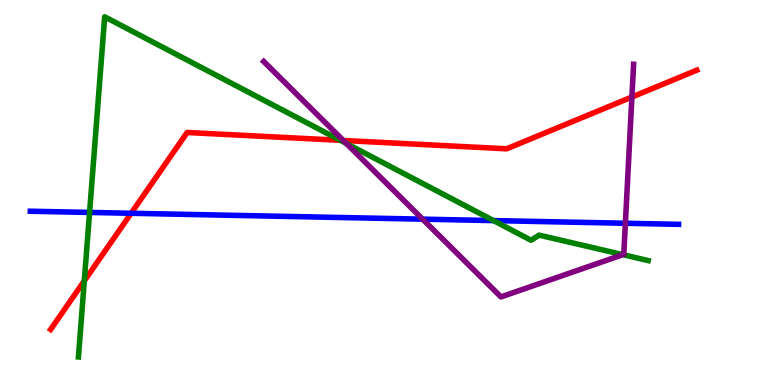[{'lines': ['blue', 'red'], 'intersections': [{'x': 1.69, 'y': 4.46}]}, {'lines': ['green', 'red'], 'intersections': [{'x': 1.09, 'y': 2.7}, {'x': 4.39, 'y': 6.36}]}, {'lines': ['purple', 'red'], 'intersections': [{'x': 4.43, 'y': 6.35}, {'x': 8.15, 'y': 7.48}]}, {'lines': ['blue', 'green'], 'intersections': [{'x': 1.16, 'y': 4.48}, {'x': 6.37, 'y': 4.27}]}, {'lines': ['blue', 'purple'], 'intersections': [{'x': 5.45, 'y': 4.31}, {'x': 8.07, 'y': 4.2}]}, {'lines': ['green', 'purple'], 'intersections': [{'x': 4.47, 'y': 6.27}, {'x': 8.04, 'y': 3.39}]}]